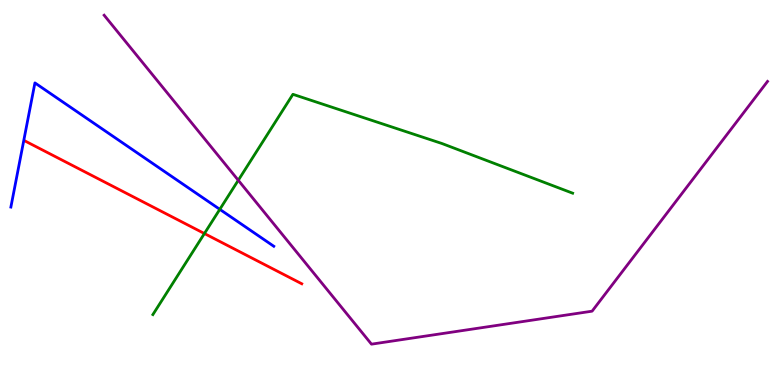[{'lines': ['blue', 'red'], 'intersections': []}, {'lines': ['green', 'red'], 'intersections': [{'x': 2.64, 'y': 3.93}]}, {'lines': ['purple', 'red'], 'intersections': []}, {'lines': ['blue', 'green'], 'intersections': [{'x': 2.84, 'y': 4.56}]}, {'lines': ['blue', 'purple'], 'intersections': []}, {'lines': ['green', 'purple'], 'intersections': [{'x': 3.07, 'y': 5.32}]}]